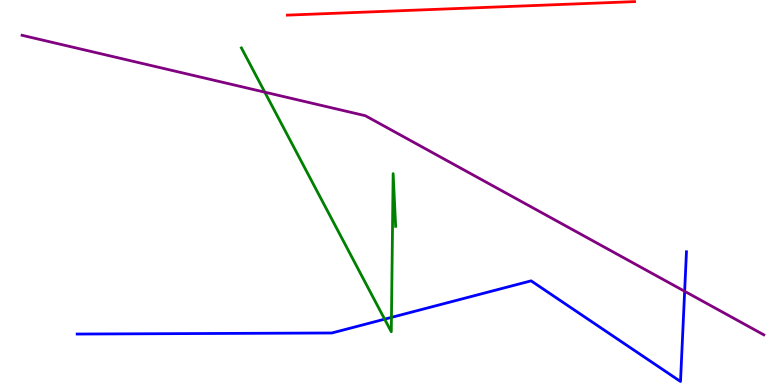[{'lines': ['blue', 'red'], 'intersections': []}, {'lines': ['green', 'red'], 'intersections': []}, {'lines': ['purple', 'red'], 'intersections': []}, {'lines': ['blue', 'green'], 'intersections': [{'x': 4.96, 'y': 1.71}, {'x': 5.05, 'y': 1.76}]}, {'lines': ['blue', 'purple'], 'intersections': [{'x': 8.83, 'y': 2.43}]}, {'lines': ['green', 'purple'], 'intersections': [{'x': 3.42, 'y': 7.61}]}]